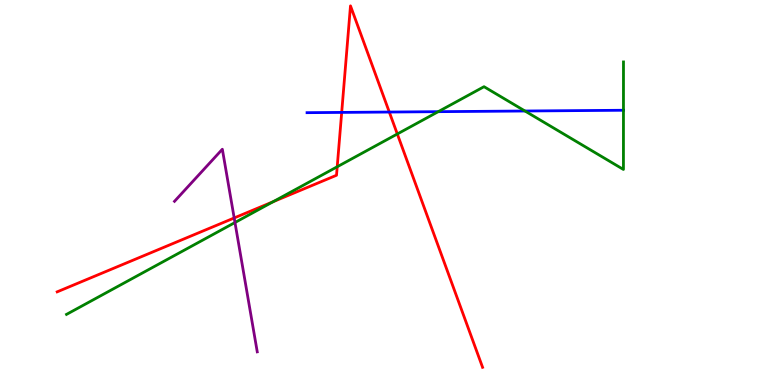[{'lines': ['blue', 'red'], 'intersections': [{'x': 4.41, 'y': 7.08}, {'x': 5.02, 'y': 7.09}]}, {'lines': ['green', 'red'], 'intersections': [{'x': 3.52, 'y': 4.76}, {'x': 4.35, 'y': 5.67}, {'x': 5.13, 'y': 6.52}]}, {'lines': ['purple', 'red'], 'intersections': [{'x': 3.02, 'y': 4.34}]}, {'lines': ['blue', 'green'], 'intersections': [{'x': 5.65, 'y': 7.1}, {'x': 6.77, 'y': 7.12}, {'x': 8.04, 'y': 7.14}]}, {'lines': ['blue', 'purple'], 'intersections': []}, {'lines': ['green', 'purple'], 'intersections': [{'x': 3.03, 'y': 4.22}]}]